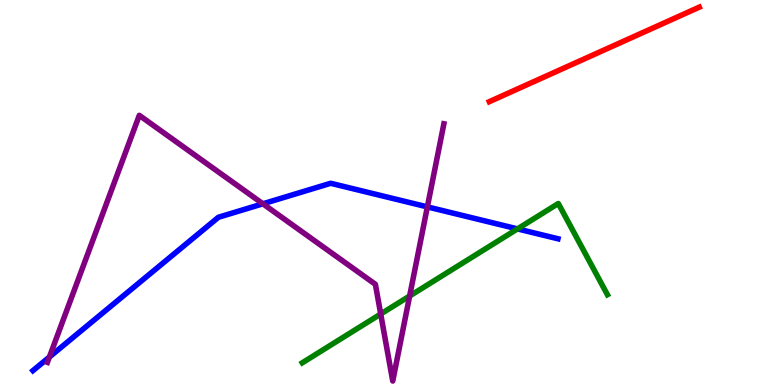[{'lines': ['blue', 'red'], 'intersections': []}, {'lines': ['green', 'red'], 'intersections': []}, {'lines': ['purple', 'red'], 'intersections': []}, {'lines': ['blue', 'green'], 'intersections': [{'x': 6.68, 'y': 4.05}]}, {'lines': ['blue', 'purple'], 'intersections': [{'x': 0.638, 'y': 0.727}, {'x': 3.39, 'y': 4.71}, {'x': 5.51, 'y': 4.63}]}, {'lines': ['green', 'purple'], 'intersections': [{'x': 4.91, 'y': 1.84}, {'x': 5.29, 'y': 2.31}]}]